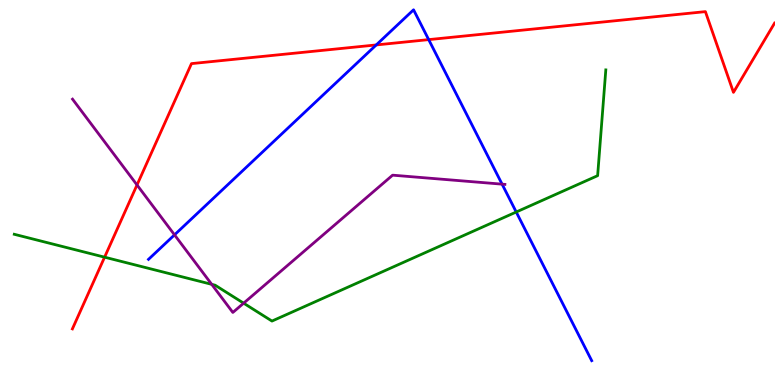[{'lines': ['blue', 'red'], 'intersections': [{'x': 4.85, 'y': 8.83}, {'x': 5.53, 'y': 8.97}]}, {'lines': ['green', 'red'], 'intersections': [{'x': 1.35, 'y': 3.32}]}, {'lines': ['purple', 'red'], 'intersections': [{'x': 1.77, 'y': 5.2}]}, {'lines': ['blue', 'green'], 'intersections': [{'x': 6.66, 'y': 4.49}]}, {'lines': ['blue', 'purple'], 'intersections': [{'x': 2.25, 'y': 3.9}, {'x': 6.48, 'y': 5.22}]}, {'lines': ['green', 'purple'], 'intersections': [{'x': 2.73, 'y': 2.61}, {'x': 3.14, 'y': 2.13}]}]